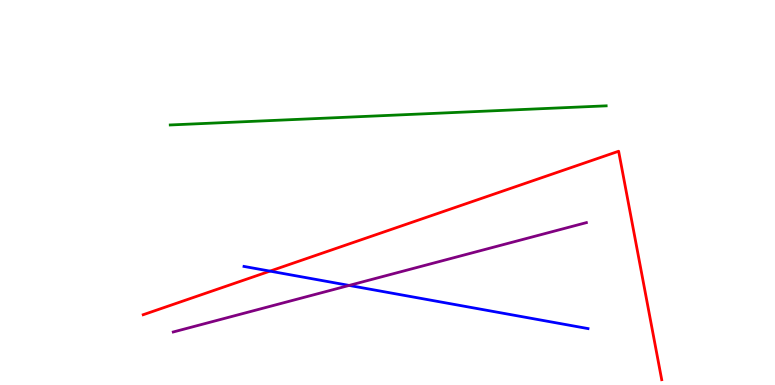[{'lines': ['blue', 'red'], 'intersections': [{'x': 3.48, 'y': 2.96}]}, {'lines': ['green', 'red'], 'intersections': []}, {'lines': ['purple', 'red'], 'intersections': []}, {'lines': ['blue', 'green'], 'intersections': []}, {'lines': ['blue', 'purple'], 'intersections': [{'x': 4.5, 'y': 2.59}]}, {'lines': ['green', 'purple'], 'intersections': []}]